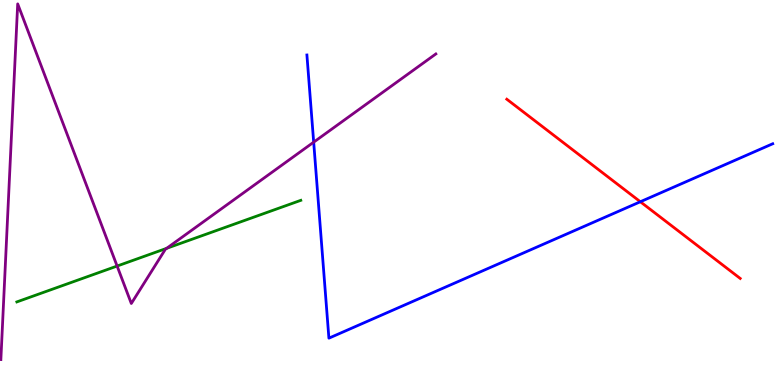[{'lines': ['blue', 'red'], 'intersections': [{'x': 8.26, 'y': 4.76}]}, {'lines': ['green', 'red'], 'intersections': []}, {'lines': ['purple', 'red'], 'intersections': []}, {'lines': ['blue', 'green'], 'intersections': []}, {'lines': ['blue', 'purple'], 'intersections': [{'x': 4.05, 'y': 6.31}]}, {'lines': ['green', 'purple'], 'intersections': [{'x': 1.51, 'y': 3.09}, {'x': 2.15, 'y': 3.55}]}]